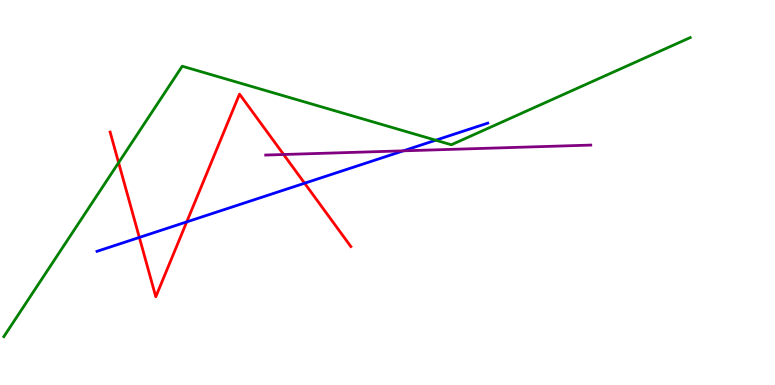[{'lines': ['blue', 'red'], 'intersections': [{'x': 1.8, 'y': 3.83}, {'x': 2.41, 'y': 4.24}, {'x': 3.93, 'y': 5.24}]}, {'lines': ['green', 'red'], 'intersections': [{'x': 1.53, 'y': 5.78}]}, {'lines': ['purple', 'red'], 'intersections': [{'x': 3.66, 'y': 5.99}]}, {'lines': ['blue', 'green'], 'intersections': [{'x': 5.62, 'y': 6.36}]}, {'lines': ['blue', 'purple'], 'intersections': [{'x': 5.2, 'y': 6.08}]}, {'lines': ['green', 'purple'], 'intersections': []}]